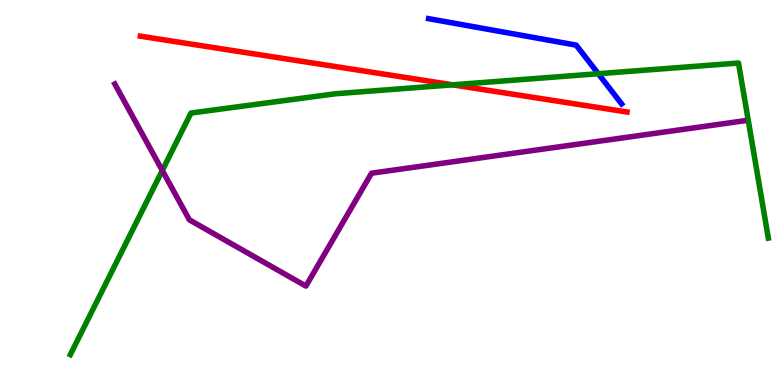[{'lines': ['blue', 'red'], 'intersections': []}, {'lines': ['green', 'red'], 'intersections': [{'x': 5.84, 'y': 7.8}]}, {'lines': ['purple', 'red'], 'intersections': []}, {'lines': ['blue', 'green'], 'intersections': [{'x': 7.72, 'y': 8.09}]}, {'lines': ['blue', 'purple'], 'intersections': []}, {'lines': ['green', 'purple'], 'intersections': [{'x': 2.09, 'y': 5.57}]}]